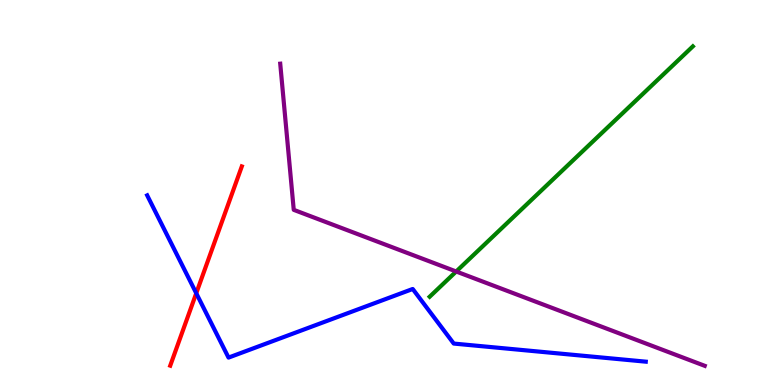[{'lines': ['blue', 'red'], 'intersections': [{'x': 2.53, 'y': 2.38}]}, {'lines': ['green', 'red'], 'intersections': []}, {'lines': ['purple', 'red'], 'intersections': []}, {'lines': ['blue', 'green'], 'intersections': []}, {'lines': ['blue', 'purple'], 'intersections': []}, {'lines': ['green', 'purple'], 'intersections': [{'x': 5.89, 'y': 2.95}]}]